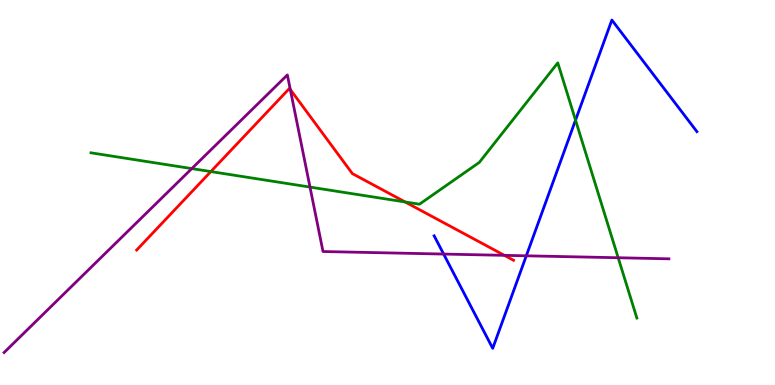[{'lines': ['blue', 'red'], 'intersections': []}, {'lines': ['green', 'red'], 'intersections': [{'x': 2.72, 'y': 5.54}, {'x': 5.23, 'y': 4.75}]}, {'lines': ['purple', 'red'], 'intersections': [{'x': 3.75, 'y': 7.67}, {'x': 6.51, 'y': 3.37}]}, {'lines': ['blue', 'green'], 'intersections': [{'x': 7.43, 'y': 6.88}]}, {'lines': ['blue', 'purple'], 'intersections': [{'x': 5.72, 'y': 3.4}, {'x': 6.79, 'y': 3.36}]}, {'lines': ['green', 'purple'], 'intersections': [{'x': 2.47, 'y': 5.62}, {'x': 4.0, 'y': 5.14}, {'x': 7.98, 'y': 3.31}]}]